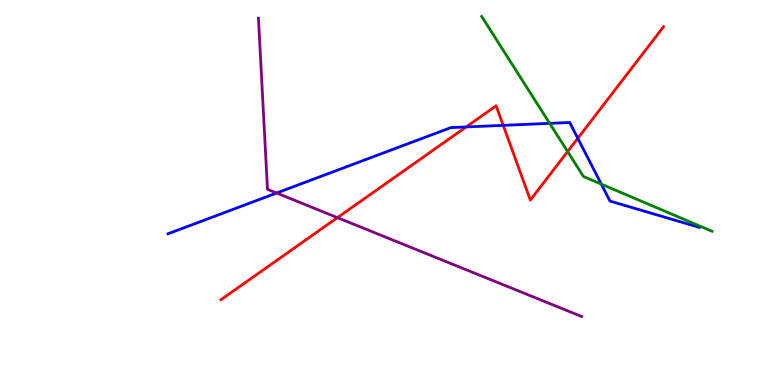[{'lines': ['blue', 'red'], 'intersections': [{'x': 6.01, 'y': 6.7}, {'x': 6.49, 'y': 6.74}, {'x': 7.46, 'y': 6.41}]}, {'lines': ['green', 'red'], 'intersections': [{'x': 7.32, 'y': 6.06}]}, {'lines': ['purple', 'red'], 'intersections': [{'x': 4.35, 'y': 4.35}]}, {'lines': ['blue', 'green'], 'intersections': [{'x': 7.09, 'y': 6.8}, {'x': 7.76, 'y': 5.22}]}, {'lines': ['blue', 'purple'], 'intersections': [{'x': 3.57, 'y': 4.99}]}, {'lines': ['green', 'purple'], 'intersections': []}]